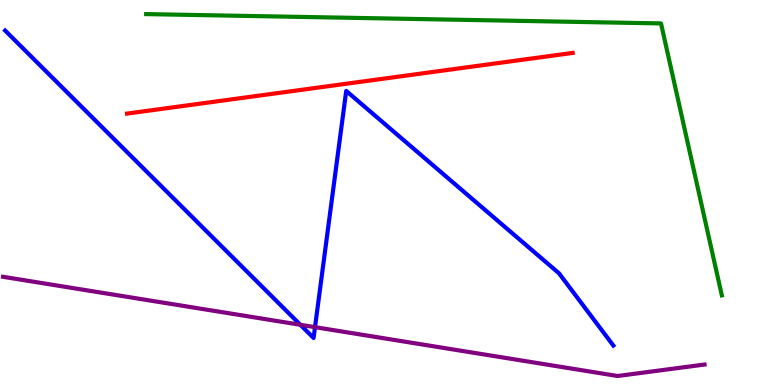[{'lines': ['blue', 'red'], 'intersections': []}, {'lines': ['green', 'red'], 'intersections': []}, {'lines': ['purple', 'red'], 'intersections': []}, {'lines': ['blue', 'green'], 'intersections': []}, {'lines': ['blue', 'purple'], 'intersections': [{'x': 3.88, 'y': 1.56}, {'x': 4.06, 'y': 1.5}]}, {'lines': ['green', 'purple'], 'intersections': []}]